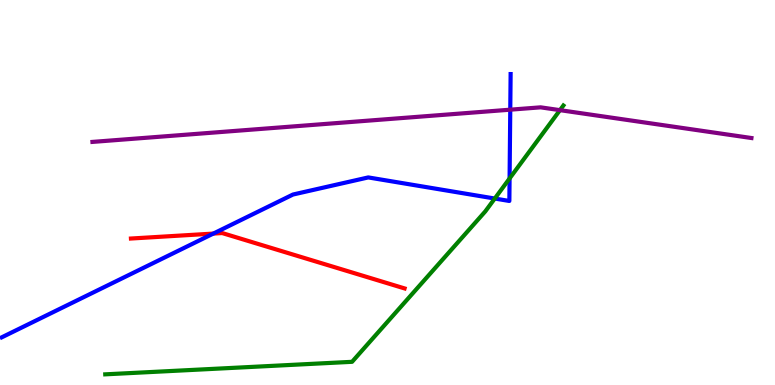[{'lines': ['blue', 'red'], 'intersections': [{'x': 2.75, 'y': 3.93}]}, {'lines': ['green', 'red'], 'intersections': []}, {'lines': ['purple', 'red'], 'intersections': []}, {'lines': ['blue', 'green'], 'intersections': [{'x': 6.38, 'y': 4.84}, {'x': 6.58, 'y': 5.36}]}, {'lines': ['blue', 'purple'], 'intersections': [{'x': 6.58, 'y': 7.15}]}, {'lines': ['green', 'purple'], 'intersections': [{'x': 7.23, 'y': 7.14}]}]